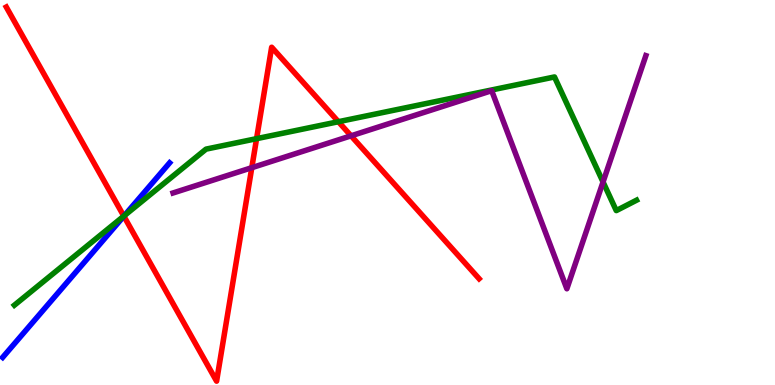[{'lines': ['blue', 'red'], 'intersections': [{'x': 1.6, 'y': 4.39}]}, {'lines': ['green', 'red'], 'intersections': [{'x': 1.6, 'y': 4.39}, {'x': 3.31, 'y': 6.4}, {'x': 4.37, 'y': 6.84}]}, {'lines': ['purple', 'red'], 'intersections': [{'x': 3.25, 'y': 5.64}, {'x': 4.53, 'y': 6.47}]}, {'lines': ['blue', 'green'], 'intersections': [{'x': 1.6, 'y': 4.4}]}, {'lines': ['blue', 'purple'], 'intersections': []}, {'lines': ['green', 'purple'], 'intersections': [{'x': 7.78, 'y': 5.27}]}]